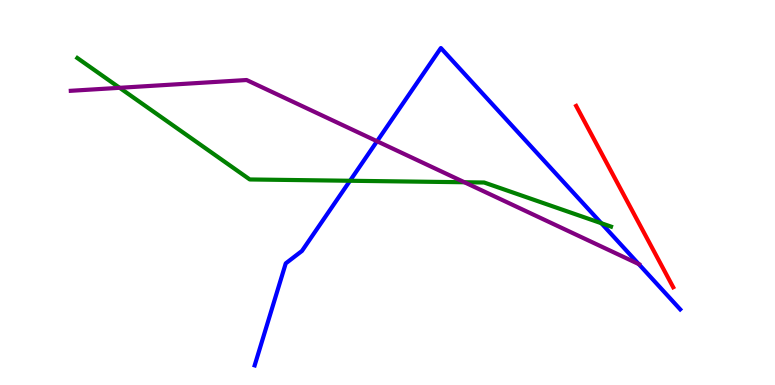[{'lines': ['blue', 'red'], 'intersections': []}, {'lines': ['green', 'red'], 'intersections': []}, {'lines': ['purple', 'red'], 'intersections': []}, {'lines': ['blue', 'green'], 'intersections': [{'x': 4.52, 'y': 5.3}, {'x': 7.76, 'y': 4.2}]}, {'lines': ['blue', 'purple'], 'intersections': [{'x': 4.87, 'y': 6.33}, {'x': 8.24, 'y': 3.14}]}, {'lines': ['green', 'purple'], 'intersections': [{'x': 1.54, 'y': 7.72}, {'x': 5.99, 'y': 5.27}]}]